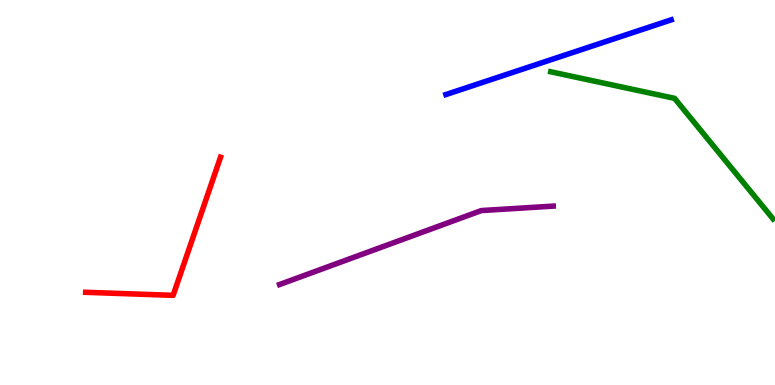[{'lines': ['blue', 'red'], 'intersections': []}, {'lines': ['green', 'red'], 'intersections': []}, {'lines': ['purple', 'red'], 'intersections': []}, {'lines': ['blue', 'green'], 'intersections': []}, {'lines': ['blue', 'purple'], 'intersections': []}, {'lines': ['green', 'purple'], 'intersections': []}]